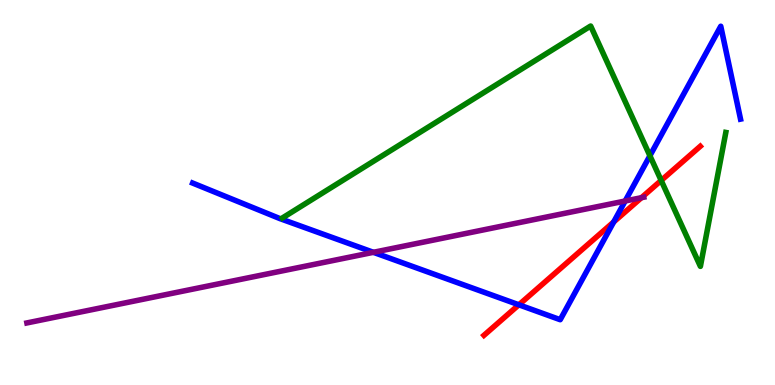[{'lines': ['blue', 'red'], 'intersections': [{'x': 6.7, 'y': 2.08}, {'x': 7.92, 'y': 4.24}]}, {'lines': ['green', 'red'], 'intersections': [{'x': 8.53, 'y': 5.31}]}, {'lines': ['purple', 'red'], 'intersections': [{'x': 8.28, 'y': 4.87}]}, {'lines': ['blue', 'green'], 'intersections': [{'x': 8.39, 'y': 5.95}]}, {'lines': ['blue', 'purple'], 'intersections': [{'x': 4.82, 'y': 3.45}, {'x': 8.07, 'y': 4.78}]}, {'lines': ['green', 'purple'], 'intersections': []}]